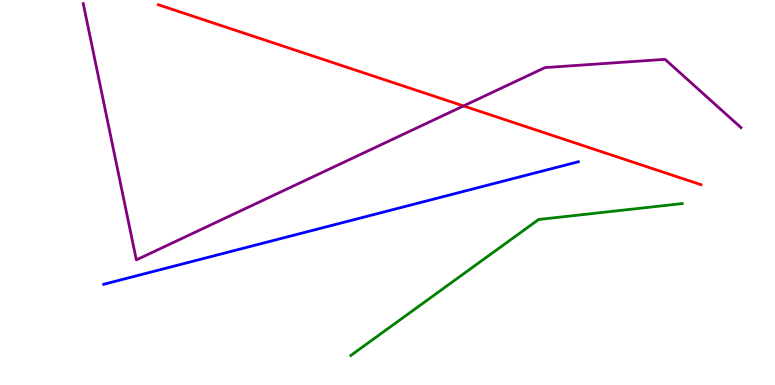[{'lines': ['blue', 'red'], 'intersections': []}, {'lines': ['green', 'red'], 'intersections': []}, {'lines': ['purple', 'red'], 'intersections': [{'x': 5.98, 'y': 7.25}]}, {'lines': ['blue', 'green'], 'intersections': []}, {'lines': ['blue', 'purple'], 'intersections': []}, {'lines': ['green', 'purple'], 'intersections': []}]